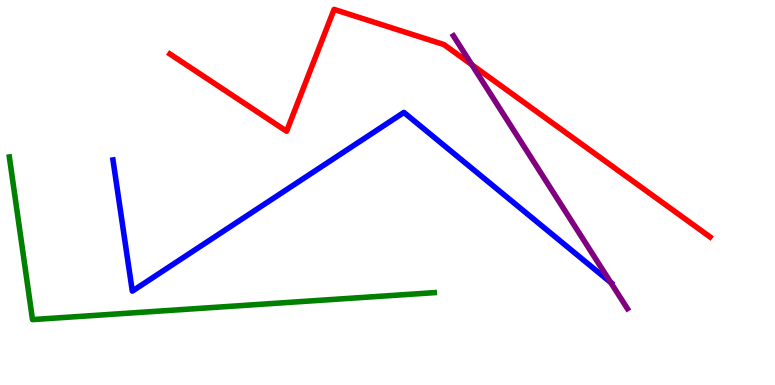[{'lines': ['blue', 'red'], 'intersections': []}, {'lines': ['green', 'red'], 'intersections': []}, {'lines': ['purple', 'red'], 'intersections': [{'x': 6.09, 'y': 8.32}]}, {'lines': ['blue', 'green'], 'intersections': []}, {'lines': ['blue', 'purple'], 'intersections': [{'x': 7.88, 'y': 2.66}]}, {'lines': ['green', 'purple'], 'intersections': []}]